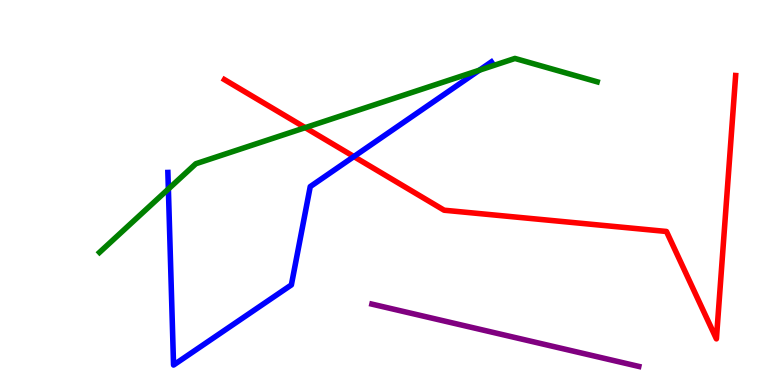[{'lines': ['blue', 'red'], 'intersections': [{'x': 4.57, 'y': 5.93}]}, {'lines': ['green', 'red'], 'intersections': [{'x': 3.94, 'y': 6.68}]}, {'lines': ['purple', 'red'], 'intersections': []}, {'lines': ['blue', 'green'], 'intersections': [{'x': 2.17, 'y': 5.09}, {'x': 6.18, 'y': 8.18}]}, {'lines': ['blue', 'purple'], 'intersections': []}, {'lines': ['green', 'purple'], 'intersections': []}]